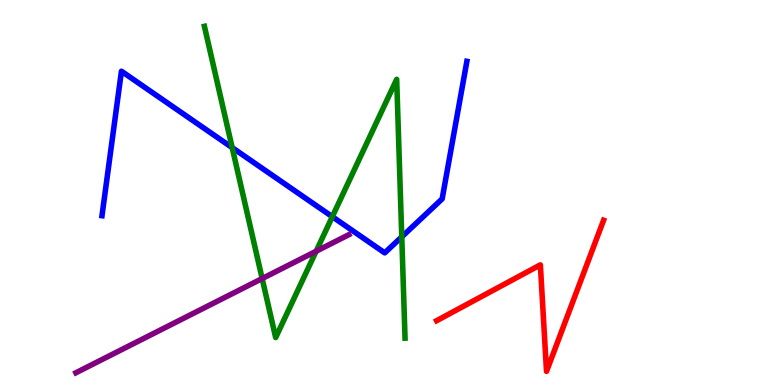[{'lines': ['blue', 'red'], 'intersections': []}, {'lines': ['green', 'red'], 'intersections': []}, {'lines': ['purple', 'red'], 'intersections': []}, {'lines': ['blue', 'green'], 'intersections': [{'x': 3.0, 'y': 6.17}, {'x': 4.29, 'y': 4.37}, {'x': 5.18, 'y': 3.85}]}, {'lines': ['blue', 'purple'], 'intersections': []}, {'lines': ['green', 'purple'], 'intersections': [{'x': 3.38, 'y': 2.77}, {'x': 4.08, 'y': 3.47}]}]